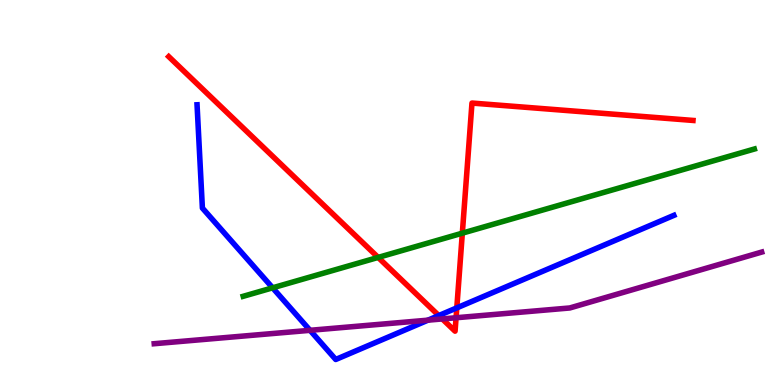[{'lines': ['blue', 'red'], 'intersections': [{'x': 5.66, 'y': 1.8}, {'x': 5.89, 'y': 2.0}]}, {'lines': ['green', 'red'], 'intersections': [{'x': 4.88, 'y': 3.31}, {'x': 5.97, 'y': 3.94}]}, {'lines': ['purple', 'red'], 'intersections': [{'x': 5.71, 'y': 1.72}, {'x': 5.88, 'y': 1.75}]}, {'lines': ['blue', 'green'], 'intersections': [{'x': 3.52, 'y': 2.52}]}, {'lines': ['blue', 'purple'], 'intersections': [{'x': 4.0, 'y': 1.42}, {'x': 5.52, 'y': 1.68}]}, {'lines': ['green', 'purple'], 'intersections': []}]